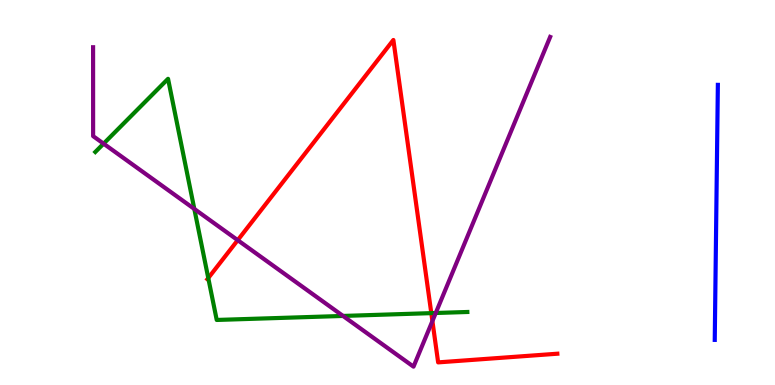[{'lines': ['blue', 'red'], 'intersections': []}, {'lines': ['green', 'red'], 'intersections': [{'x': 2.69, 'y': 2.78}, {'x': 5.57, 'y': 1.87}]}, {'lines': ['purple', 'red'], 'intersections': [{'x': 3.07, 'y': 3.76}, {'x': 5.58, 'y': 1.66}]}, {'lines': ['blue', 'green'], 'intersections': []}, {'lines': ['blue', 'purple'], 'intersections': []}, {'lines': ['green', 'purple'], 'intersections': [{'x': 1.34, 'y': 6.27}, {'x': 2.51, 'y': 4.57}, {'x': 4.43, 'y': 1.79}, {'x': 5.62, 'y': 1.87}]}]